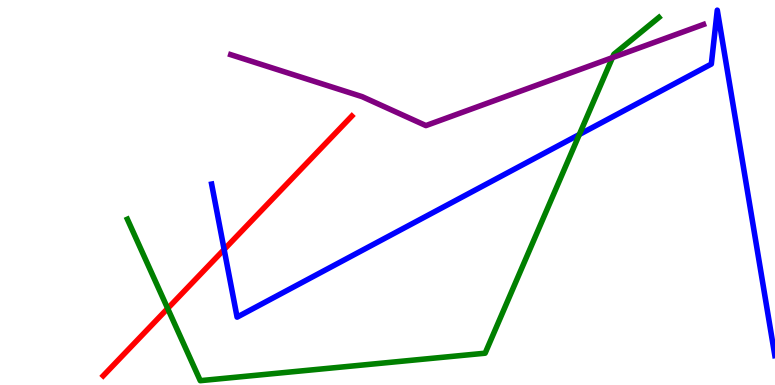[{'lines': ['blue', 'red'], 'intersections': [{'x': 2.89, 'y': 3.52}]}, {'lines': ['green', 'red'], 'intersections': [{'x': 2.16, 'y': 1.99}]}, {'lines': ['purple', 'red'], 'intersections': []}, {'lines': ['blue', 'green'], 'intersections': [{'x': 7.48, 'y': 6.51}]}, {'lines': ['blue', 'purple'], 'intersections': []}, {'lines': ['green', 'purple'], 'intersections': [{'x': 7.9, 'y': 8.5}]}]